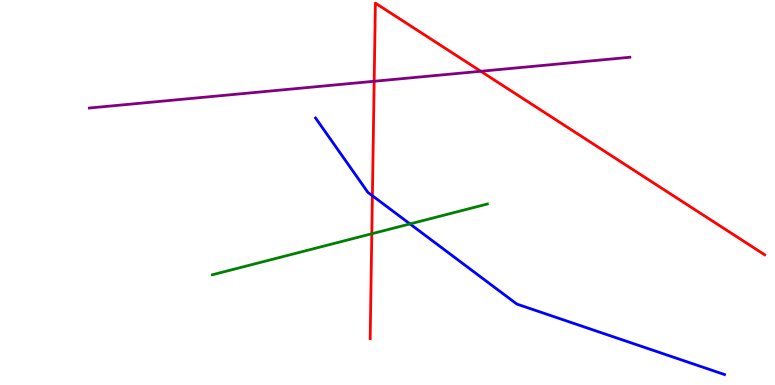[{'lines': ['blue', 'red'], 'intersections': [{'x': 4.81, 'y': 4.92}]}, {'lines': ['green', 'red'], 'intersections': [{'x': 4.8, 'y': 3.93}]}, {'lines': ['purple', 'red'], 'intersections': [{'x': 4.83, 'y': 7.89}, {'x': 6.2, 'y': 8.15}]}, {'lines': ['blue', 'green'], 'intersections': [{'x': 5.29, 'y': 4.18}]}, {'lines': ['blue', 'purple'], 'intersections': []}, {'lines': ['green', 'purple'], 'intersections': []}]